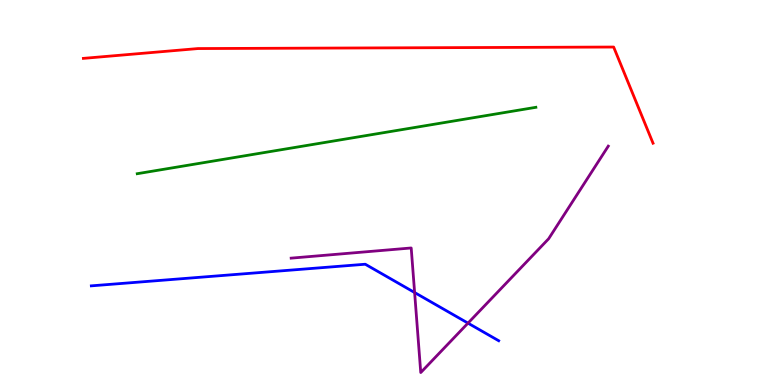[{'lines': ['blue', 'red'], 'intersections': []}, {'lines': ['green', 'red'], 'intersections': []}, {'lines': ['purple', 'red'], 'intersections': []}, {'lines': ['blue', 'green'], 'intersections': []}, {'lines': ['blue', 'purple'], 'intersections': [{'x': 5.35, 'y': 2.4}, {'x': 6.04, 'y': 1.61}]}, {'lines': ['green', 'purple'], 'intersections': []}]